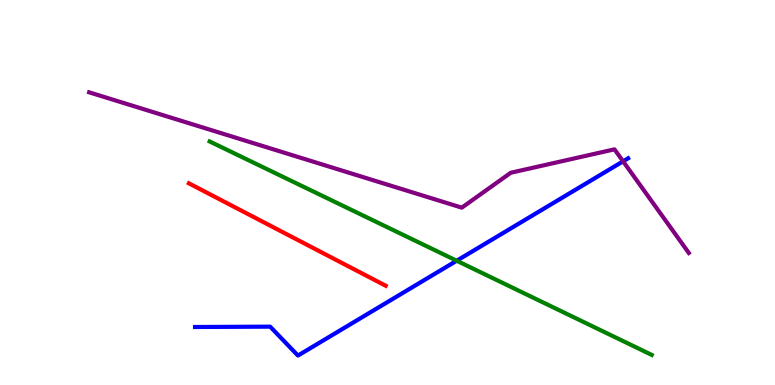[{'lines': ['blue', 'red'], 'intersections': []}, {'lines': ['green', 'red'], 'intersections': []}, {'lines': ['purple', 'red'], 'intersections': []}, {'lines': ['blue', 'green'], 'intersections': [{'x': 5.89, 'y': 3.23}]}, {'lines': ['blue', 'purple'], 'intersections': [{'x': 8.04, 'y': 5.81}]}, {'lines': ['green', 'purple'], 'intersections': []}]